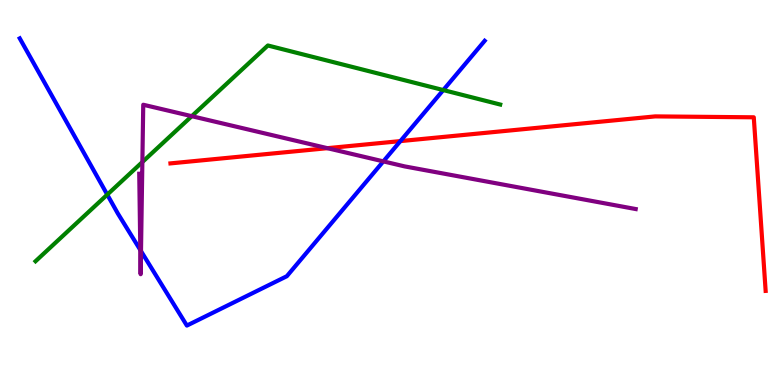[{'lines': ['blue', 'red'], 'intersections': [{'x': 5.17, 'y': 6.34}]}, {'lines': ['green', 'red'], 'intersections': []}, {'lines': ['purple', 'red'], 'intersections': [{'x': 4.22, 'y': 6.15}]}, {'lines': ['blue', 'green'], 'intersections': [{'x': 1.38, 'y': 4.94}, {'x': 5.72, 'y': 7.66}]}, {'lines': ['blue', 'purple'], 'intersections': [{'x': 1.81, 'y': 3.51}, {'x': 1.82, 'y': 3.48}, {'x': 4.95, 'y': 5.81}]}, {'lines': ['green', 'purple'], 'intersections': [{'x': 1.84, 'y': 5.79}, {'x': 2.47, 'y': 6.98}]}]